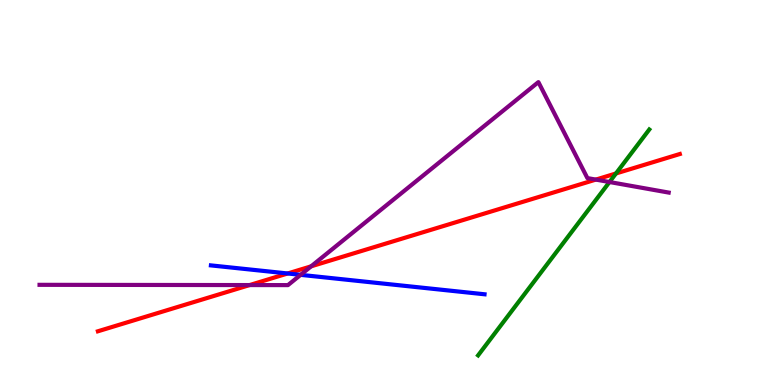[{'lines': ['blue', 'red'], 'intersections': [{'x': 3.71, 'y': 2.9}]}, {'lines': ['green', 'red'], 'intersections': [{'x': 7.95, 'y': 5.49}]}, {'lines': ['purple', 'red'], 'intersections': [{'x': 3.22, 'y': 2.6}, {'x': 4.01, 'y': 3.08}, {'x': 7.69, 'y': 5.34}]}, {'lines': ['blue', 'green'], 'intersections': []}, {'lines': ['blue', 'purple'], 'intersections': [{'x': 3.88, 'y': 2.86}]}, {'lines': ['green', 'purple'], 'intersections': [{'x': 7.86, 'y': 5.27}]}]